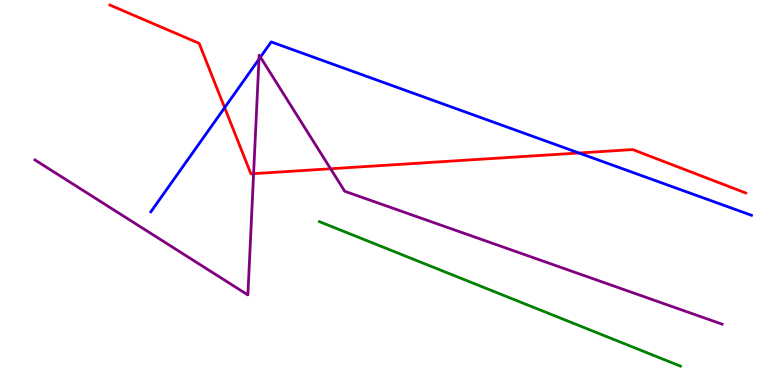[{'lines': ['blue', 'red'], 'intersections': [{'x': 2.9, 'y': 7.2}, {'x': 7.47, 'y': 6.03}]}, {'lines': ['green', 'red'], 'intersections': []}, {'lines': ['purple', 'red'], 'intersections': [{'x': 3.27, 'y': 5.49}, {'x': 4.27, 'y': 5.62}]}, {'lines': ['blue', 'green'], 'intersections': []}, {'lines': ['blue', 'purple'], 'intersections': [{'x': 3.34, 'y': 8.46}, {'x': 3.36, 'y': 8.52}]}, {'lines': ['green', 'purple'], 'intersections': []}]